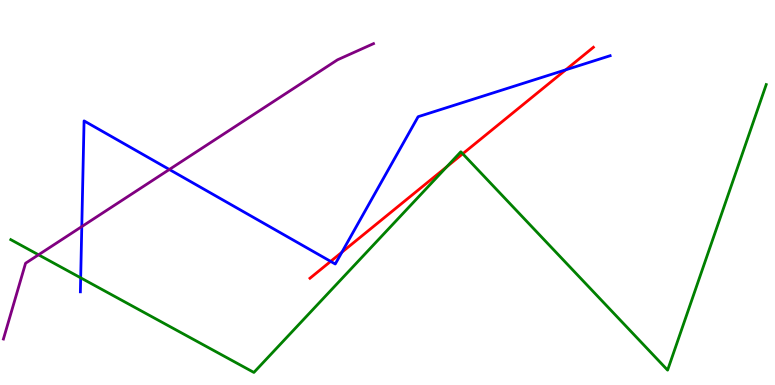[{'lines': ['blue', 'red'], 'intersections': [{'x': 4.27, 'y': 3.21}, {'x': 4.41, 'y': 3.45}, {'x': 7.3, 'y': 8.19}]}, {'lines': ['green', 'red'], 'intersections': [{'x': 5.77, 'y': 5.67}, {'x': 5.97, 'y': 6.01}]}, {'lines': ['purple', 'red'], 'intersections': []}, {'lines': ['blue', 'green'], 'intersections': [{'x': 1.04, 'y': 2.78}]}, {'lines': ['blue', 'purple'], 'intersections': [{'x': 1.06, 'y': 4.11}, {'x': 2.19, 'y': 5.6}]}, {'lines': ['green', 'purple'], 'intersections': [{'x': 0.497, 'y': 3.38}]}]